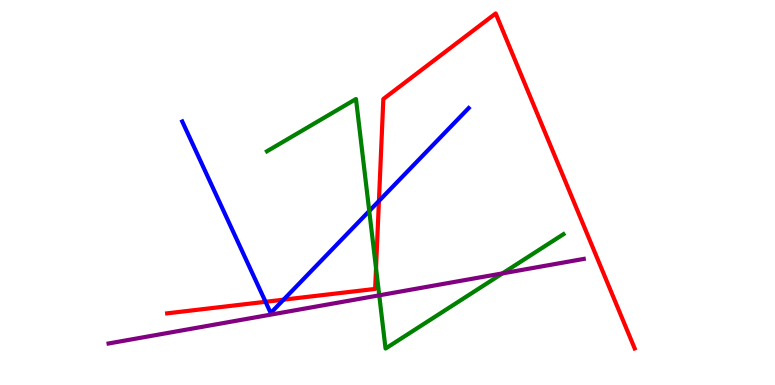[{'lines': ['blue', 'red'], 'intersections': [{'x': 3.43, 'y': 2.16}, {'x': 3.66, 'y': 2.22}, {'x': 4.89, 'y': 4.78}]}, {'lines': ['green', 'red'], 'intersections': [{'x': 4.85, 'y': 3.03}]}, {'lines': ['purple', 'red'], 'intersections': []}, {'lines': ['blue', 'green'], 'intersections': [{'x': 4.76, 'y': 4.52}]}, {'lines': ['blue', 'purple'], 'intersections': []}, {'lines': ['green', 'purple'], 'intersections': [{'x': 4.89, 'y': 2.33}, {'x': 6.48, 'y': 2.9}]}]